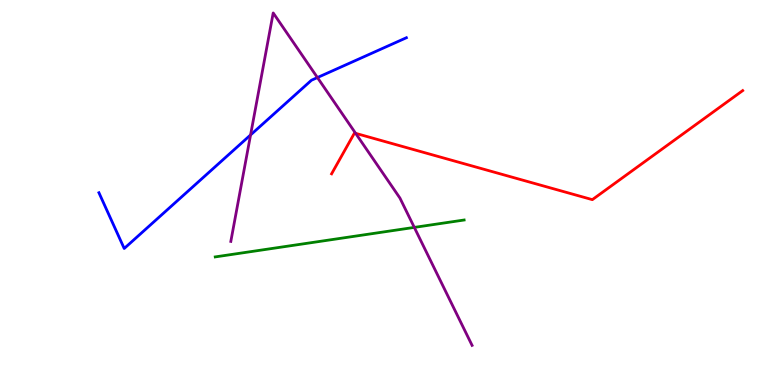[{'lines': ['blue', 'red'], 'intersections': []}, {'lines': ['green', 'red'], 'intersections': []}, {'lines': ['purple', 'red'], 'intersections': [{'x': 4.59, 'y': 6.54}]}, {'lines': ['blue', 'green'], 'intersections': []}, {'lines': ['blue', 'purple'], 'intersections': [{'x': 3.23, 'y': 6.49}, {'x': 4.1, 'y': 7.99}]}, {'lines': ['green', 'purple'], 'intersections': [{'x': 5.35, 'y': 4.09}]}]